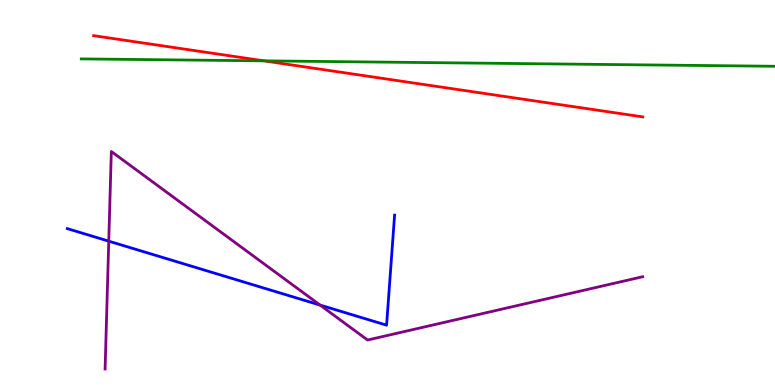[{'lines': ['blue', 'red'], 'intersections': []}, {'lines': ['green', 'red'], 'intersections': [{'x': 3.41, 'y': 8.42}]}, {'lines': ['purple', 'red'], 'intersections': []}, {'lines': ['blue', 'green'], 'intersections': []}, {'lines': ['blue', 'purple'], 'intersections': [{'x': 1.4, 'y': 3.74}, {'x': 4.13, 'y': 2.08}]}, {'lines': ['green', 'purple'], 'intersections': []}]